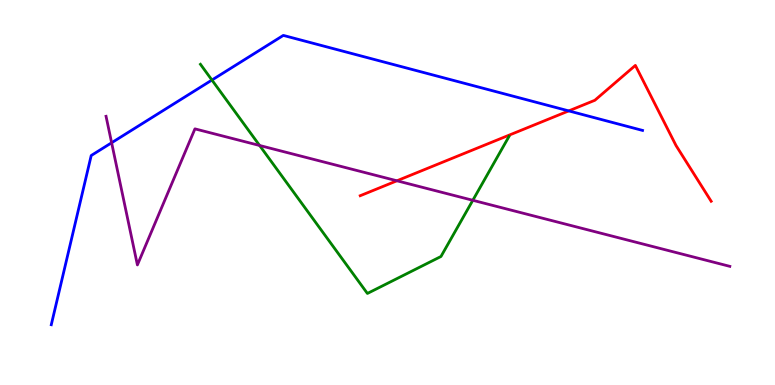[{'lines': ['blue', 'red'], 'intersections': [{'x': 7.34, 'y': 7.12}]}, {'lines': ['green', 'red'], 'intersections': []}, {'lines': ['purple', 'red'], 'intersections': [{'x': 5.12, 'y': 5.3}]}, {'lines': ['blue', 'green'], 'intersections': [{'x': 2.73, 'y': 7.92}]}, {'lines': ['blue', 'purple'], 'intersections': [{'x': 1.44, 'y': 6.29}]}, {'lines': ['green', 'purple'], 'intersections': [{'x': 3.35, 'y': 6.22}, {'x': 6.1, 'y': 4.8}]}]